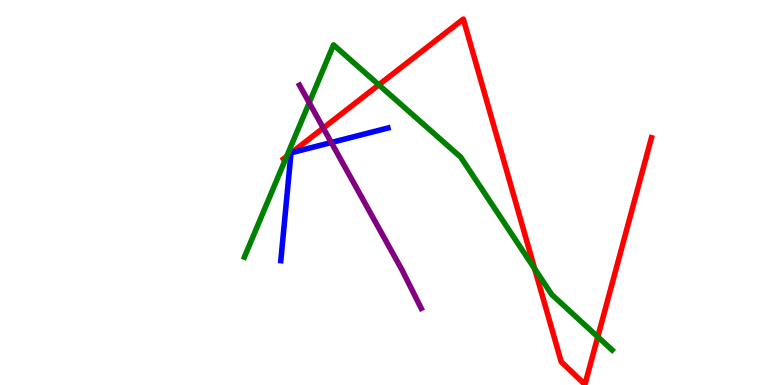[{'lines': ['blue', 'red'], 'intersections': [{'x': 3.75, 'y': 6.02}, {'x': 3.76, 'y': 6.03}]}, {'lines': ['green', 'red'], 'intersections': [{'x': 3.7, 'y': 5.94}, {'x': 4.89, 'y': 7.8}, {'x': 6.9, 'y': 3.02}, {'x': 7.71, 'y': 1.25}]}, {'lines': ['purple', 'red'], 'intersections': [{'x': 4.17, 'y': 6.67}]}, {'lines': ['blue', 'green'], 'intersections': []}, {'lines': ['blue', 'purple'], 'intersections': [{'x': 4.27, 'y': 6.3}]}, {'lines': ['green', 'purple'], 'intersections': [{'x': 3.99, 'y': 7.33}]}]